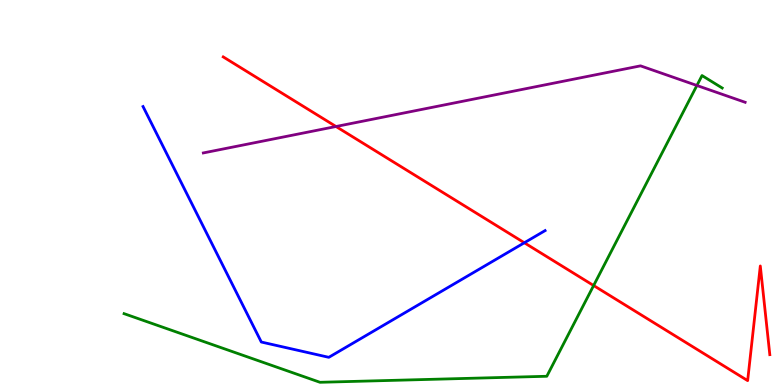[{'lines': ['blue', 'red'], 'intersections': [{'x': 6.77, 'y': 3.69}]}, {'lines': ['green', 'red'], 'intersections': [{'x': 7.66, 'y': 2.58}]}, {'lines': ['purple', 'red'], 'intersections': [{'x': 4.34, 'y': 6.71}]}, {'lines': ['blue', 'green'], 'intersections': []}, {'lines': ['blue', 'purple'], 'intersections': []}, {'lines': ['green', 'purple'], 'intersections': [{'x': 8.99, 'y': 7.78}]}]